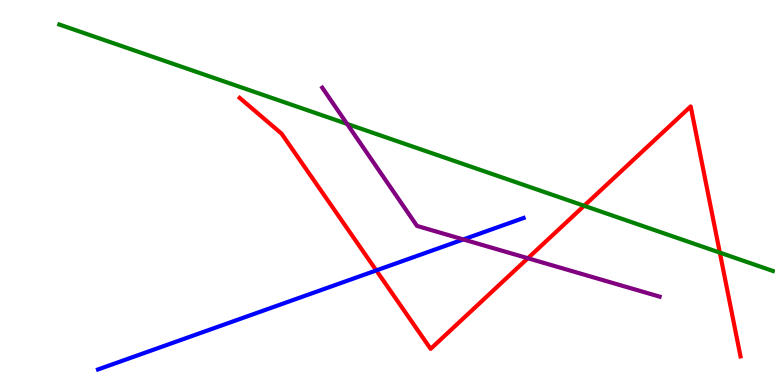[{'lines': ['blue', 'red'], 'intersections': [{'x': 4.86, 'y': 2.98}]}, {'lines': ['green', 'red'], 'intersections': [{'x': 7.54, 'y': 4.66}, {'x': 9.29, 'y': 3.44}]}, {'lines': ['purple', 'red'], 'intersections': [{'x': 6.81, 'y': 3.29}]}, {'lines': ['blue', 'green'], 'intersections': []}, {'lines': ['blue', 'purple'], 'intersections': [{'x': 5.98, 'y': 3.78}]}, {'lines': ['green', 'purple'], 'intersections': [{'x': 4.48, 'y': 6.78}]}]